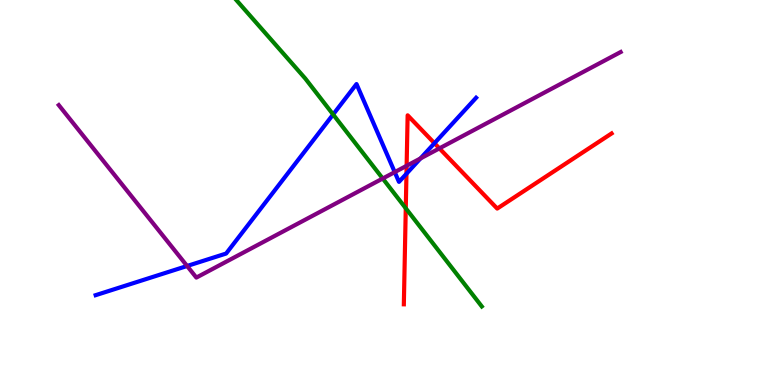[{'lines': ['blue', 'red'], 'intersections': [{'x': 5.24, 'y': 5.49}, {'x': 5.61, 'y': 6.28}]}, {'lines': ['green', 'red'], 'intersections': [{'x': 5.24, 'y': 4.59}]}, {'lines': ['purple', 'red'], 'intersections': [{'x': 5.25, 'y': 5.69}, {'x': 5.67, 'y': 6.15}]}, {'lines': ['blue', 'green'], 'intersections': [{'x': 4.3, 'y': 7.03}]}, {'lines': ['blue', 'purple'], 'intersections': [{'x': 2.41, 'y': 3.09}, {'x': 5.09, 'y': 5.53}, {'x': 5.43, 'y': 5.88}]}, {'lines': ['green', 'purple'], 'intersections': [{'x': 4.94, 'y': 5.36}]}]